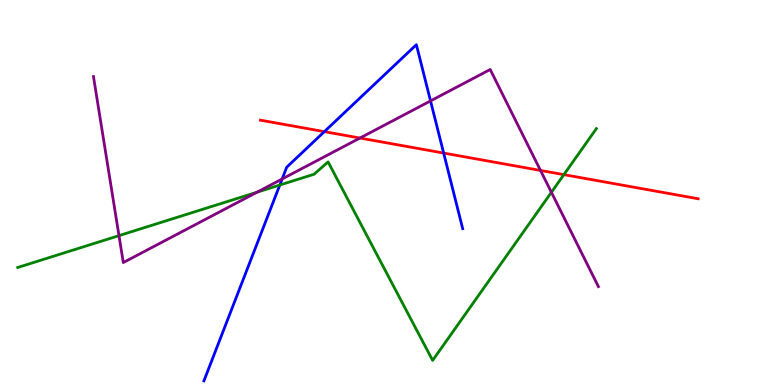[{'lines': ['blue', 'red'], 'intersections': [{'x': 4.19, 'y': 6.58}, {'x': 5.72, 'y': 6.02}]}, {'lines': ['green', 'red'], 'intersections': [{'x': 7.28, 'y': 5.46}]}, {'lines': ['purple', 'red'], 'intersections': [{'x': 4.64, 'y': 6.41}, {'x': 6.97, 'y': 5.57}]}, {'lines': ['blue', 'green'], 'intersections': [{'x': 3.61, 'y': 5.19}]}, {'lines': ['blue', 'purple'], 'intersections': [{'x': 3.64, 'y': 5.35}, {'x': 5.56, 'y': 7.38}]}, {'lines': ['green', 'purple'], 'intersections': [{'x': 1.54, 'y': 3.88}, {'x': 3.32, 'y': 5.01}, {'x': 7.11, 'y': 5.01}]}]